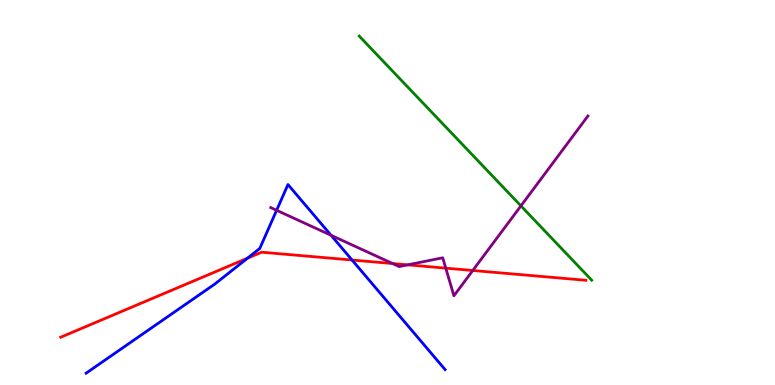[{'lines': ['blue', 'red'], 'intersections': [{'x': 3.19, 'y': 3.29}, {'x': 4.54, 'y': 3.25}]}, {'lines': ['green', 'red'], 'intersections': []}, {'lines': ['purple', 'red'], 'intersections': [{'x': 5.07, 'y': 3.15}, {'x': 5.26, 'y': 3.12}, {'x': 5.75, 'y': 3.04}, {'x': 6.1, 'y': 2.97}]}, {'lines': ['blue', 'green'], 'intersections': []}, {'lines': ['blue', 'purple'], 'intersections': [{'x': 3.57, 'y': 4.54}, {'x': 4.27, 'y': 3.89}]}, {'lines': ['green', 'purple'], 'intersections': [{'x': 6.72, 'y': 4.65}]}]